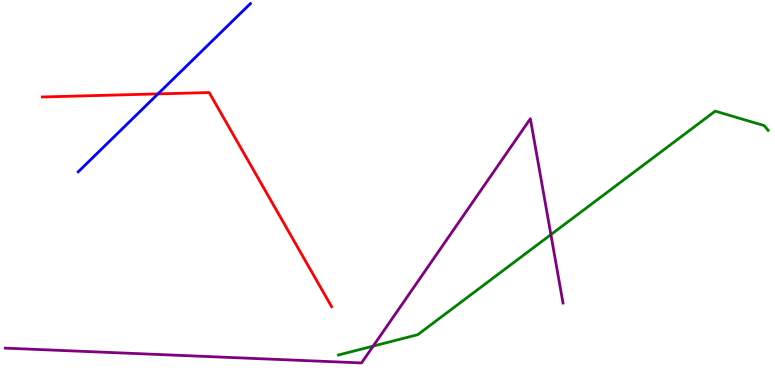[{'lines': ['blue', 'red'], 'intersections': [{'x': 2.04, 'y': 7.56}]}, {'lines': ['green', 'red'], 'intersections': []}, {'lines': ['purple', 'red'], 'intersections': []}, {'lines': ['blue', 'green'], 'intersections': []}, {'lines': ['blue', 'purple'], 'intersections': []}, {'lines': ['green', 'purple'], 'intersections': [{'x': 4.81, 'y': 1.01}, {'x': 7.11, 'y': 3.91}]}]